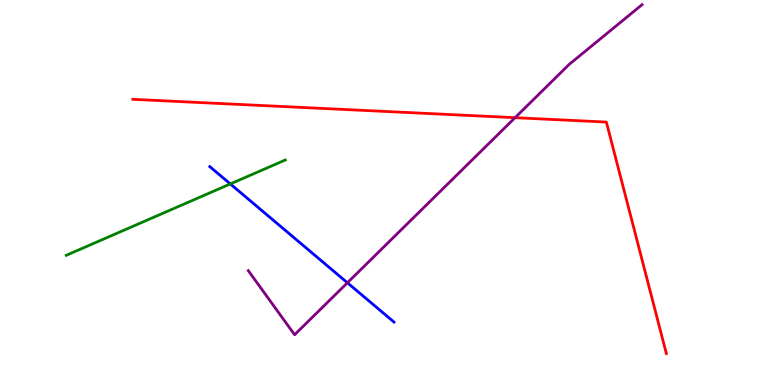[{'lines': ['blue', 'red'], 'intersections': []}, {'lines': ['green', 'red'], 'intersections': []}, {'lines': ['purple', 'red'], 'intersections': [{'x': 6.65, 'y': 6.94}]}, {'lines': ['blue', 'green'], 'intersections': [{'x': 2.97, 'y': 5.22}]}, {'lines': ['blue', 'purple'], 'intersections': [{'x': 4.48, 'y': 2.66}]}, {'lines': ['green', 'purple'], 'intersections': []}]